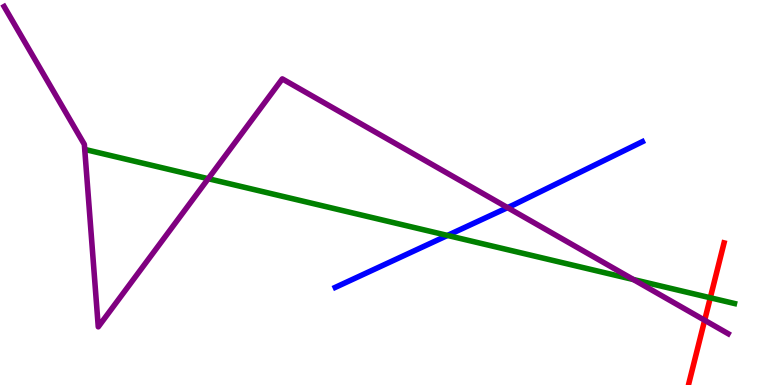[{'lines': ['blue', 'red'], 'intersections': []}, {'lines': ['green', 'red'], 'intersections': [{'x': 9.17, 'y': 2.27}]}, {'lines': ['purple', 'red'], 'intersections': [{'x': 9.09, 'y': 1.68}]}, {'lines': ['blue', 'green'], 'intersections': [{'x': 5.77, 'y': 3.88}]}, {'lines': ['blue', 'purple'], 'intersections': [{'x': 6.55, 'y': 4.61}]}, {'lines': ['green', 'purple'], 'intersections': [{'x': 2.69, 'y': 5.36}, {'x': 8.17, 'y': 2.74}]}]